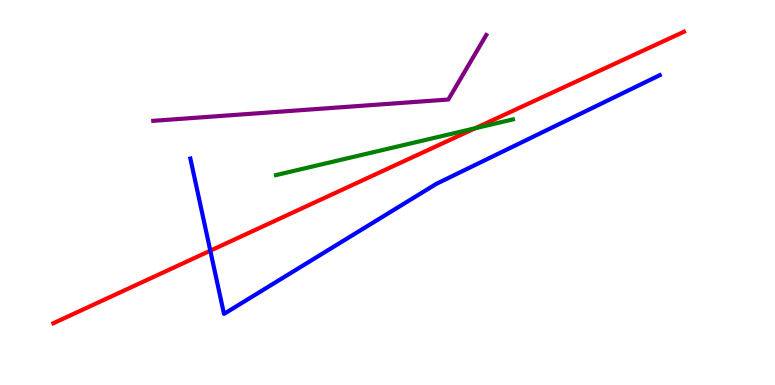[{'lines': ['blue', 'red'], 'intersections': [{'x': 2.71, 'y': 3.49}]}, {'lines': ['green', 'red'], 'intersections': [{'x': 6.13, 'y': 6.67}]}, {'lines': ['purple', 'red'], 'intersections': []}, {'lines': ['blue', 'green'], 'intersections': []}, {'lines': ['blue', 'purple'], 'intersections': []}, {'lines': ['green', 'purple'], 'intersections': []}]